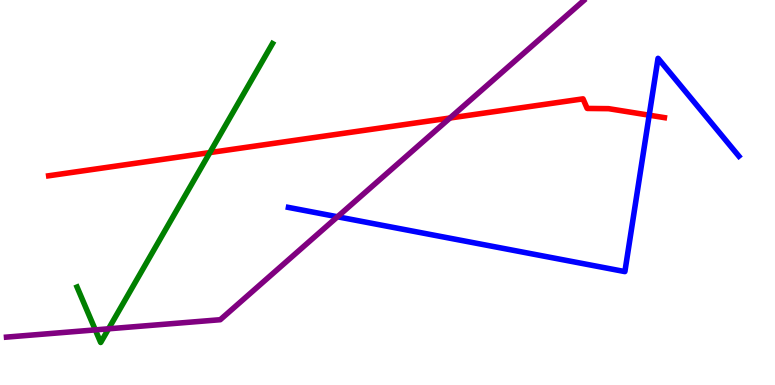[{'lines': ['blue', 'red'], 'intersections': [{'x': 8.38, 'y': 7.01}]}, {'lines': ['green', 'red'], 'intersections': [{'x': 2.71, 'y': 6.04}]}, {'lines': ['purple', 'red'], 'intersections': [{'x': 5.81, 'y': 6.93}]}, {'lines': ['blue', 'green'], 'intersections': []}, {'lines': ['blue', 'purple'], 'intersections': [{'x': 4.35, 'y': 4.37}]}, {'lines': ['green', 'purple'], 'intersections': [{'x': 1.23, 'y': 1.43}, {'x': 1.4, 'y': 1.46}]}]